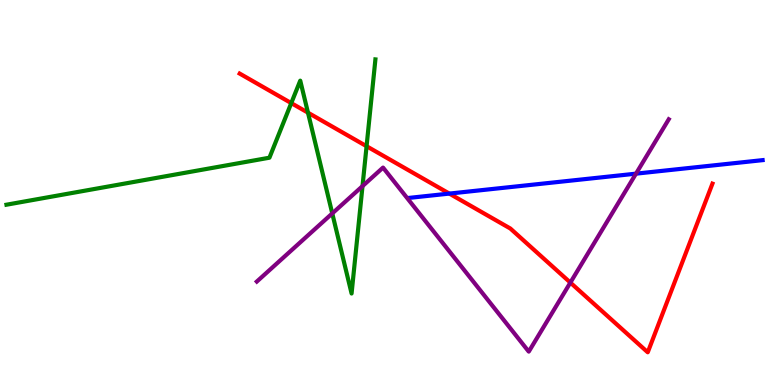[{'lines': ['blue', 'red'], 'intersections': [{'x': 5.8, 'y': 4.97}]}, {'lines': ['green', 'red'], 'intersections': [{'x': 3.76, 'y': 7.32}, {'x': 3.97, 'y': 7.07}, {'x': 4.73, 'y': 6.2}]}, {'lines': ['purple', 'red'], 'intersections': [{'x': 7.36, 'y': 2.66}]}, {'lines': ['blue', 'green'], 'intersections': []}, {'lines': ['blue', 'purple'], 'intersections': [{'x': 8.21, 'y': 5.49}]}, {'lines': ['green', 'purple'], 'intersections': [{'x': 4.29, 'y': 4.46}, {'x': 4.68, 'y': 5.17}]}]